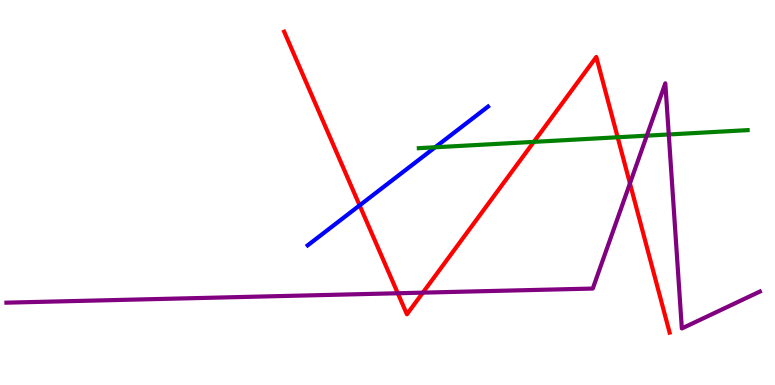[{'lines': ['blue', 'red'], 'intersections': [{'x': 4.64, 'y': 4.67}]}, {'lines': ['green', 'red'], 'intersections': [{'x': 6.89, 'y': 6.32}, {'x': 7.97, 'y': 6.43}]}, {'lines': ['purple', 'red'], 'intersections': [{'x': 5.13, 'y': 2.38}, {'x': 5.46, 'y': 2.4}, {'x': 8.13, 'y': 5.24}]}, {'lines': ['blue', 'green'], 'intersections': [{'x': 5.61, 'y': 6.17}]}, {'lines': ['blue', 'purple'], 'intersections': []}, {'lines': ['green', 'purple'], 'intersections': [{'x': 8.35, 'y': 6.48}, {'x': 8.63, 'y': 6.51}]}]